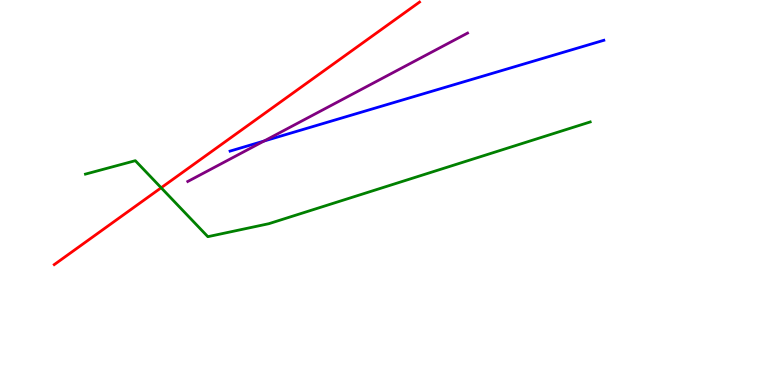[{'lines': ['blue', 'red'], 'intersections': []}, {'lines': ['green', 'red'], 'intersections': [{'x': 2.08, 'y': 5.12}]}, {'lines': ['purple', 'red'], 'intersections': []}, {'lines': ['blue', 'green'], 'intersections': []}, {'lines': ['blue', 'purple'], 'intersections': [{'x': 3.41, 'y': 6.34}]}, {'lines': ['green', 'purple'], 'intersections': []}]